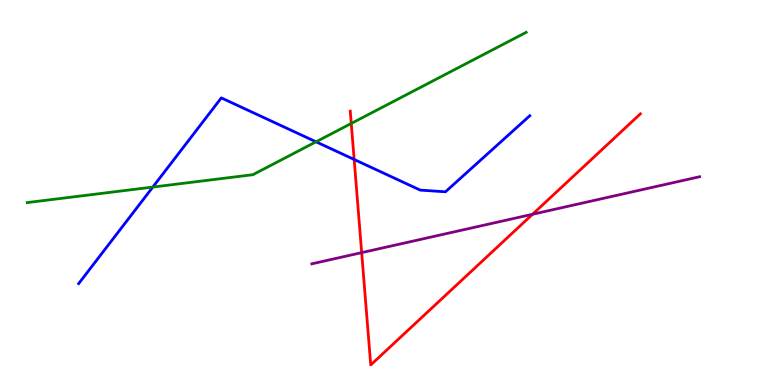[{'lines': ['blue', 'red'], 'intersections': [{'x': 4.57, 'y': 5.86}]}, {'lines': ['green', 'red'], 'intersections': [{'x': 4.53, 'y': 6.79}]}, {'lines': ['purple', 'red'], 'intersections': [{'x': 4.67, 'y': 3.44}, {'x': 6.87, 'y': 4.43}]}, {'lines': ['blue', 'green'], 'intersections': [{'x': 1.97, 'y': 5.14}, {'x': 4.08, 'y': 6.32}]}, {'lines': ['blue', 'purple'], 'intersections': []}, {'lines': ['green', 'purple'], 'intersections': []}]